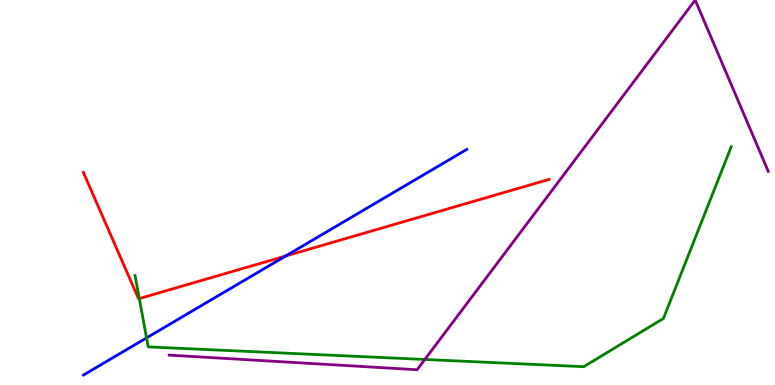[{'lines': ['blue', 'red'], 'intersections': [{'x': 3.69, 'y': 3.35}]}, {'lines': ['green', 'red'], 'intersections': [{'x': 1.8, 'y': 2.25}]}, {'lines': ['purple', 'red'], 'intersections': []}, {'lines': ['blue', 'green'], 'intersections': [{'x': 1.89, 'y': 1.22}]}, {'lines': ['blue', 'purple'], 'intersections': []}, {'lines': ['green', 'purple'], 'intersections': [{'x': 5.48, 'y': 0.663}]}]